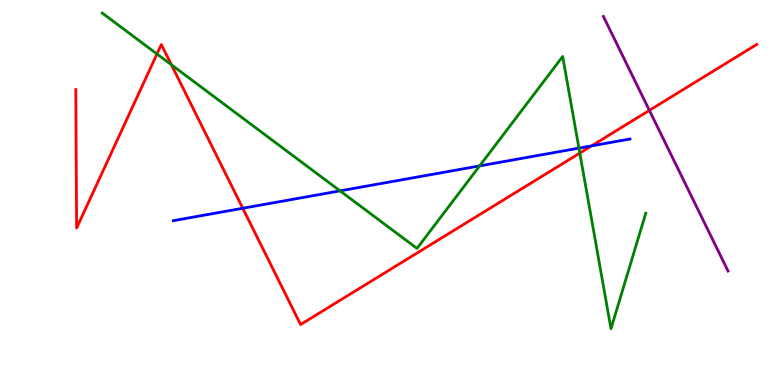[{'lines': ['blue', 'red'], 'intersections': [{'x': 3.13, 'y': 4.59}, {'x': 7.63, 'y': 6.21}]}, {'lines': ['green', 'red'], 'intersections': [{'x': 2.03, 'y': 8.6}, {'x': 2.21, 'y': 8.32}, {'x': 7.48, 'y': 6.02}]}, {'lines': ['purple', 'red'], 'intersections': [{'x': 8.38, 'y': 7.13}]}, {'lines': ['blue', 'green'], 'intersections': [{'x': 4.39, 'y': 5.04}, {'x': 6.19, 'y': 5.69}, {'x': 7.47, 'y': 6.15}]}, {'lines': ['blue', 'purple'], 'intersections': []}, {'lines': ['green', 'purple'], 'intersections': []}]